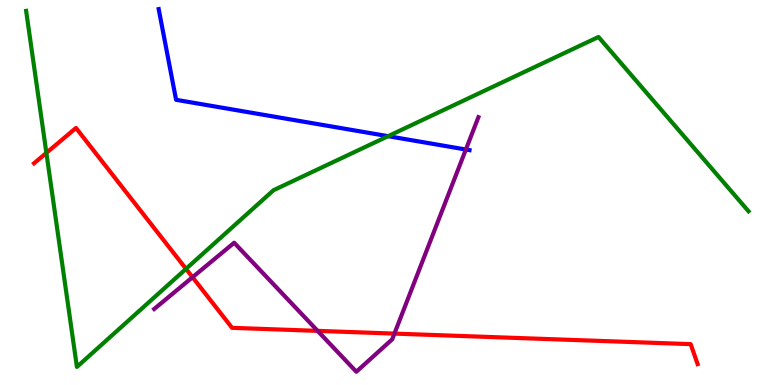[{'lines': ['blue', 'red'], 'intersections': []}, {'lines': ['green', 'red'], 'intersections': [{'x': 0.599, 'y': 6.03}, {'x': 2.4, 'y': 3.02}]}, {'lines': ['purple', 'red'], 'intersections': [{'x': 2.48, 'y': 2.8}, {'x': 4.1, 'y': 1.41}, {'x': 5.09, 'y': 1.33}]}, {'lines': ['blue', 'green'], 'intersections': [{'x': 5.01, 'y': 6.46}]}, {'lines': ['blue', 'purple'], 'intersections': [{'x': 6.01, 'y': 6.12}]}, {'lines': ['green', 'purple'], 'intersections': []}]